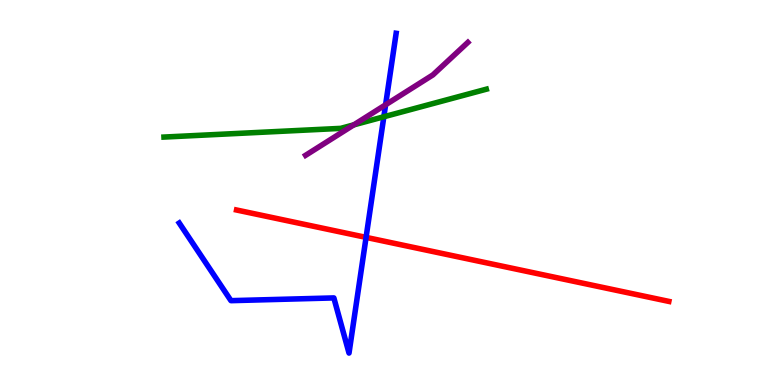[{'lines': ['blue', 'red'], 'intersections': [{'x': 4.72, 'y': 3.83}]}, {'lines': ['green', 'red'], 'intersections': []}, {'lines': ['purple', 'red'], 'intersections': []}, {'lines': ['blue', 'green'], 'intersections': [{'x': 4.95, 'y': 6.97}]}, {'lines': ['blue', 'purple'], 'intersections': [{'x': 4.98, 'y': 7.28}]}, {'lines': ['green', 'purple'], 'intersections': [{'x': 4.57, 'y': 6.76}]}]